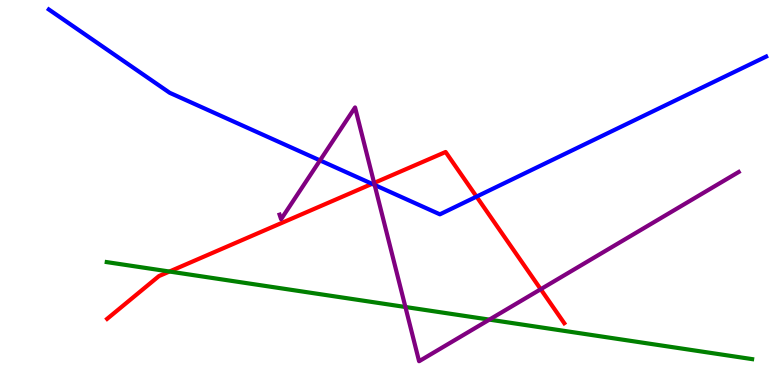[{'lines': ['blue', 'red'], 'intersections': [{'x': 4.8, 'y': 5.23}, {'x': 6.15, 'y': 4.89}]}, {'lines': ['green', 'red'], 'intersections': [{'x': 2.19, 'y': 2.95}]}, {'lines': ['purple', 'red'], 'intersections': [{'x': 4.83, 'y': 5.25}, {'x': 6.98, 'y': 2.49}]}, {'lines': ['blue', 'green'], 'intersections': []}, {'lines': ['blue', 'purple'], 'intersections': [{'x': 4.13, 'y': 5.83}, {'x': 4.83, 'y': 5.2}]}, {'lines': ['green', 'purple'], 'intersections': [{'x': 5.23, 'y': 2.03}, {'x': 6.31, 'y': 1.7}]}]